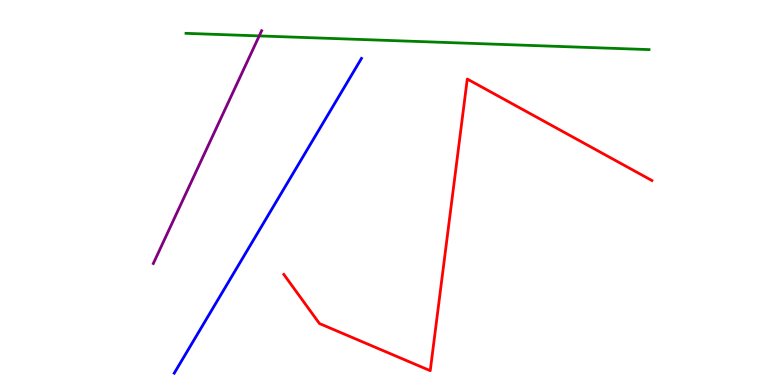[{'lines': ['blue', 'red'], 'intersections': []}, {'lines': ['green', 'red'], 'intersections': []}, {'lines': ['purple', 'red'], 'intersections': []}, {'lines': ['blue', 'green'], 'intersections': []}, {'lines': ['blue', 'purple'], 'intersections': []}, {'lines': ['green', 'purple'], 'intersections': [{'x': 3.34, 'y': 9.07}]}]